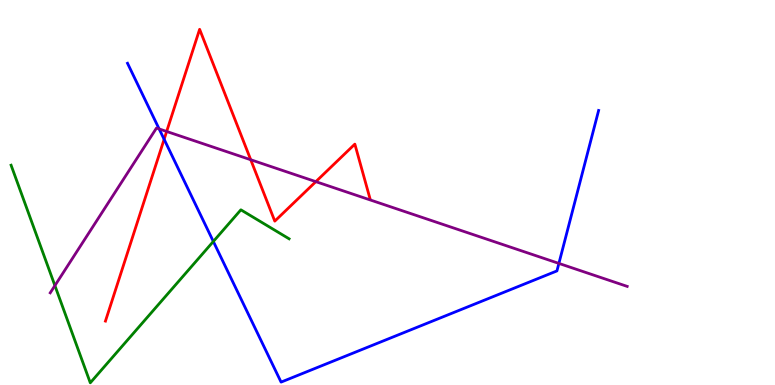[{'lines': ['blue', 'red'], 'intersections': [{'x': 2.12, 'y': 6.38}]}, {'lines': ['green', 'red'], 'intersections': []}, {'lines': ['purple', 'red'], 'intersections': [{'x': 2.15, 'y': 6.59}, {'x': 3.24, 'y': 5.85}, {'x': 4.08, 'y': 5.28}]}, {'lines': ['blue', 'green'], 'intersections': [{'x': 2.75, 'y': 3.73}]}, {'lines': ['blue', 'purple'], 'intersections': [{'x': 2.05, 'y': 6.65}, {'x': 7.21, 'y': 3.16}]}, {'lines': ['green', 'purple'], 'intersections': [{'x': 0.708, 'y': 2.58}]}]